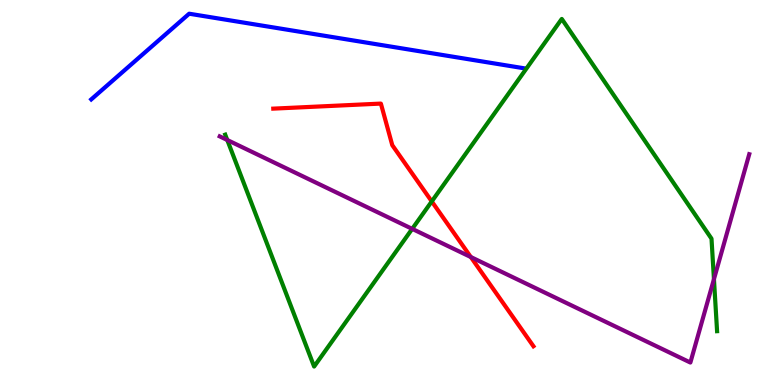[{'lines': ['blue', 'red'], 'intersections': []}, {'lines': ['green', 'red'], 'intersections': [{'x': 5.57, 'y': 4.77}]}, {'lines': ['purple', 'red'], 'intersections': [{'x': 6.07, 'y': 3.32}]}, {'lines': ['blue', 'green'], 'intersections': []}, {'lines': ['blue', 'purple'], 'intersections': []}, {'lines': ['green', 'purple'], 'intersections': [{'x': 2.93, 'y': 6.36}, {'x': 5.32, 'y': 4.06}, {'x': 9.21, 'y': 2.75}]}]